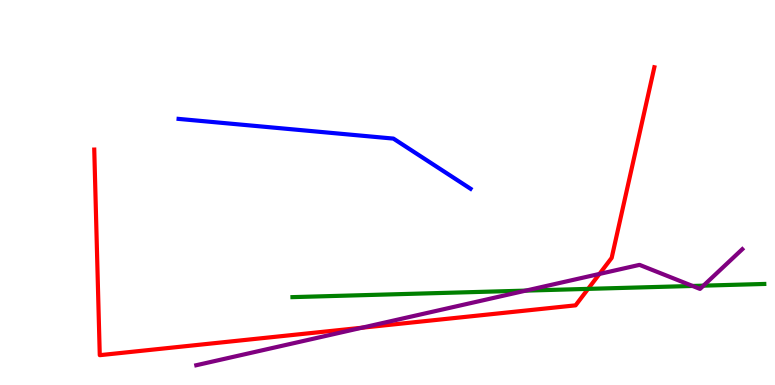[{'lines': ['blue', 'red'], 'intersections': []}, {'lines': ['green', 'red'], 'intersections': [{'x': 7.59, 'y': 2.5}]}, {'lines': ['purple', 'red'], 'intersections': [{'x': 4.67, 'y': 1.49}, {'x': 7.73, 'y': 2.88}]}, {'lines': ['blue', 'green'], 'intersections': []}, {'lines': ['blue', 'purple'], 'intersections': []}, {'lines': ['green', 'purple'], 'intersections': [{'x': 6.78, 'y': 2.45}, {'x': 8.94, 'y': 2.57}, {'x': 9.08, 'y': 2.58}]}]